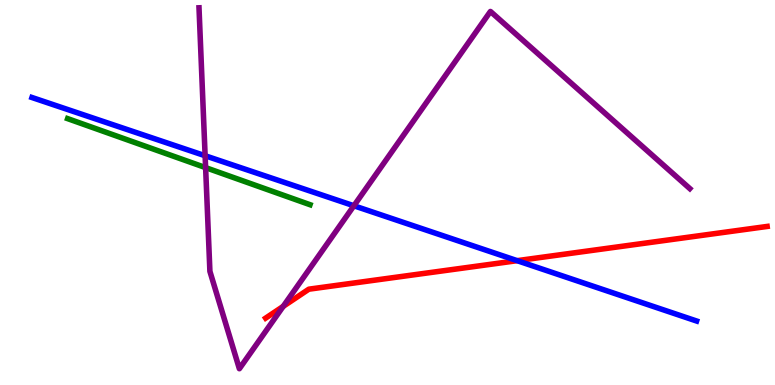[{'lines': ['blue', 'red'], 'intersections': [{'x': 6.67, 'y': 3.23}]}, {'lines': ['green', 'red'], 'intersections': []}, {'lines': ['purple', 'red'], 'intersections': [{'x': 3.65, 'y': 2.04}]}, {'lines': ['blue', 'green'], 'intersections': []}, {'lines': ['blue', 'purple'], 'intersections': [{'x': 2.65, 'y': 5.95}, {'x': 4.57, 'y': 4.66}]}, {'lines': ['green', 'purple'], 'intersections': [{'x': 2.65, 'y': 5.65}]}]